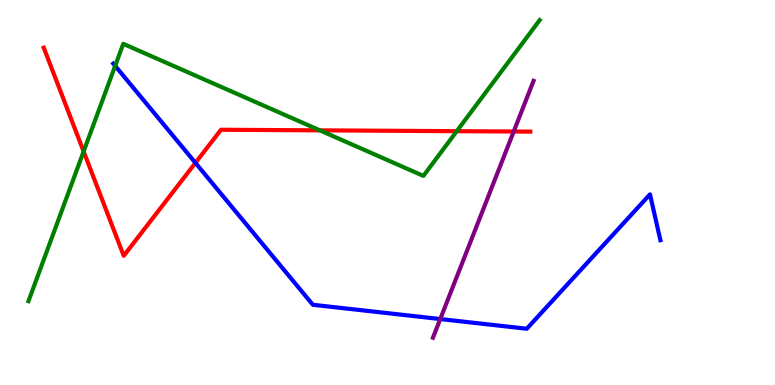[{'lines': ['blue', 'red'], 'intersections': [{'x': 2.52, 'y': 5.77}]}, {'lines': ['green', 'red'], 'intersections': [{'x': 1.08, 'y': 6.07}, {'x': 4.13, 'y': 6.61}, {'x': 5.89, 'y': 6.59}]}, {'lines': ['purple', 'red'], 'intersections': [{'x': 6.63, 'y': 6.58}]}, {'lines': ['blue', 'green'], 'intersections': [{'x': 1.49, 'y': 8.29}]}, {'lines': ['blue', 'purple'], 'intersections': [{'x': 5.68, 'y': 1.71}]}, {'lines': ['green', 'purple'], 'intersections': []}]